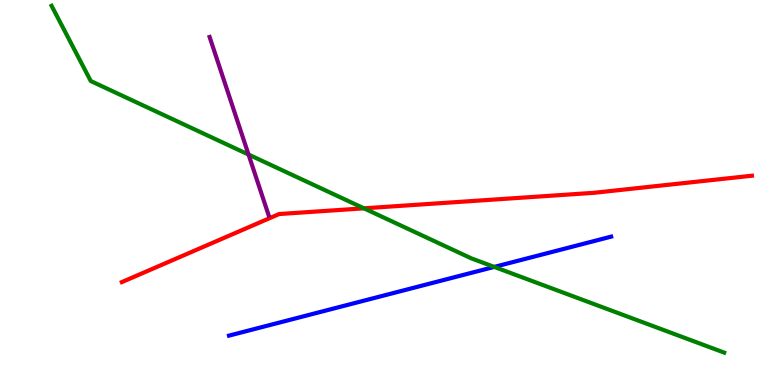[{'lines': ['blue', 'red'], 'intersections': []}, {'lines': ['green', 'red'], 'intersections': [{'x': 4.7, 'y': 4.59}]}, {'lines': ['purple', 'red'], 'intersections': []}, {'lines': ['blue', 'green'], 'intersections': [{'x': 6.38, 'y': 3.07}]}, {'lines': ['blue', 'purple'], 'intersections': []}, {'lines': ['green', 'purple'], 'intersections': [{'x': 3.21, 'y': 5.99}]}]